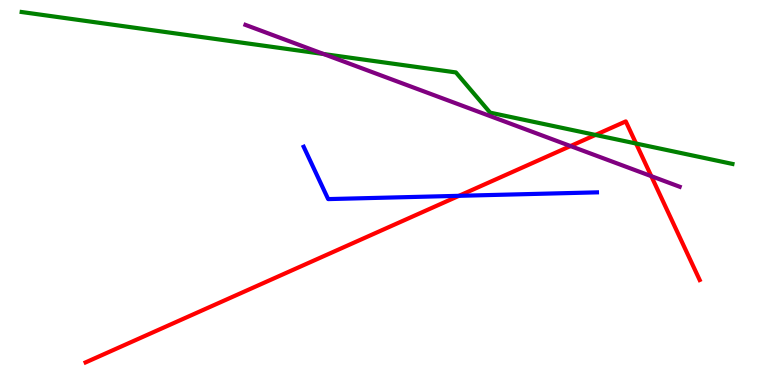[{'lines': ['blue', 'red'], 'intersections': [{'x': 5.92, 'y': 4.91}]}, {'lines': ['green', 'red'], 'intersections': [{'x': 7.68, 'y': 6.5}, {'x': 8.21, 'y': 6.27}]}, {'lines': ['purple', 'red'], 'intersections': [{'x': 7.36, 'y': 6.21}, {'x': 8.4, 'y': 5.42}]}, {'lines': ['blue', 'green'], 'intersections': []}, {'lines': ['blue', 'purple'], 'intersections': []}, {'lines': ['green', 'purple'], 'intersections': [{'x': 4.18, 'y': 8.6}]}]